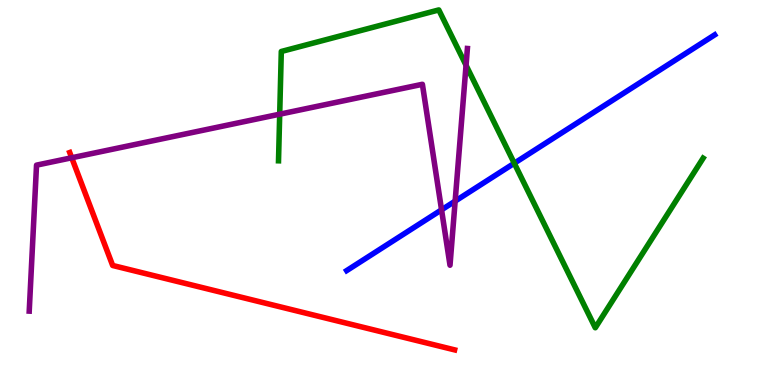[{'lines': ['blue', 'red'], 'intersections': []}, {'lines': ['green', 'red'], 'intersections': []}, {'lines': ['purple', 'red'], 'intersections': [{'x': 0.925, 'y': 5.9}]}, {'lines': ['blue', 'green'], 'intersections': [{'x': 6.64, 'y': 5.76}]}, {'lines': ['blue', 'purple'], 'intersections': [{'x': 5.7, 'y': 4.55}, {'x': 5.87, 'y': 4.78}]}, {'lines': ['green', 'purple'], 'intersections': [{'x': 3.61, 'y': 7.03}, {'x': 6.01, 'y': 8.3}]}]